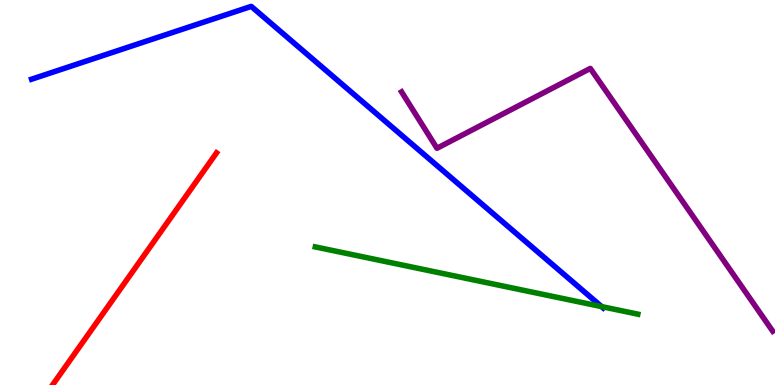[{'lines': ['blue', 'red'], 'intersections': []}, {'lines': ['green', 'red'], 'intersections': []}, {'lines': ['purple', 'red'], 'intersections': []}, {'lines': ['blue', 'green'], 'intersections': [{'x': 7.76, 'y': 2.04}]}, {'lines': ['blue', 'purple'], 'intersections': []}, {'lines': ['green', 'purple'], 'intersections': []}]